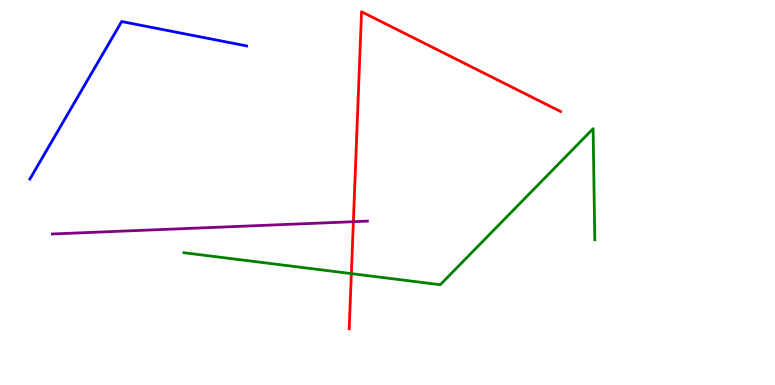[{'lines': ['blue', 'red'], 'intersections': []}, {'lines': ['green', 'red'], 'intersections': [{'x': 4.53, 'y': 2.89}]}, {'lines': ['purple', 'red'], 'intersections': [{'x': 4.56, 'y': 4.24}]}, {'lines': ['blue', 'green'], 'intersections': []}, {'lines': ['blue', 'purple'], 'intersections': []}, {'lines': ['green', 'purple'], 'intersections': []}]